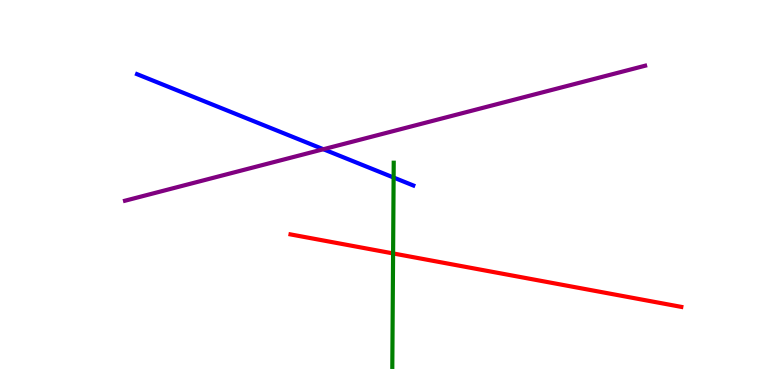[{'lines': ['blue', 'red'], 'intersections': []}, {'lines': ['green', 'red'], 'intersections': [{'x': 5.07, 'y': 3.42}]}, {'lines': ['purple', 'red'], 'intersections': []}, {'lines': ['blue', 'green'], 'intersections': [{'x': 5.08, 'y': 5.39}]}, {'lines': ['blue', 'purple'], 'intersections': [{'x': 4.17, 'y': 6.12}]}, {'lines': ['green', 'purple'], 'intersections': []}]